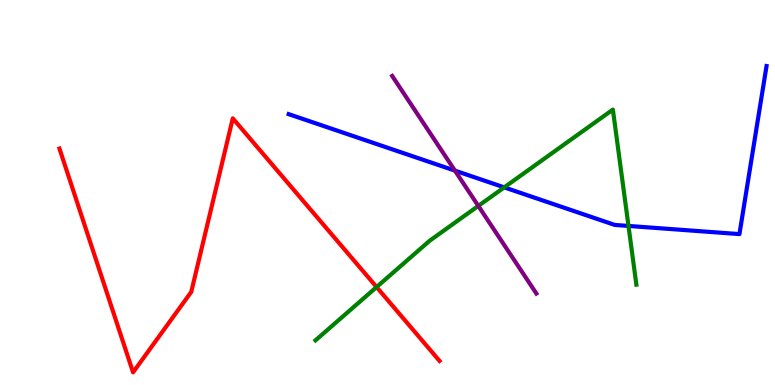[{'lines': ['blue', 'red'], 'intersections': []}, {'lines': ['green', 'red'], 'intersections': [{'x': 4.86, 'y': 2.54}]}, {'lines': ['purple', 'red'], 'intersections': []}, {'lines': ['blue', 'green'], 'intersections': [{'x': 6.51, 'y': 5.13}, {'x': 8.11, 'y': 4.13}]}, {'lines': ['blue', 'purple'], 'intersections': [{'x': 5.87, 'y': 5.57}]}, {'lines': ['green', 'purple'], 'intersections': [{'x': 6.17, 'y': 4.65}]}]